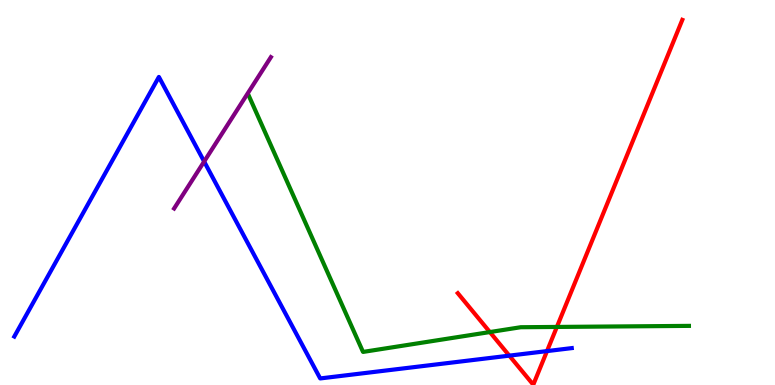[{'lines': ['blue', 'red'], 'intersections': [{'x': 6.57, 'y': 0.763}, {'x': 7.06, 'y': 0.881}]}, {'lines': ['green', 'red'], 'intersections': [{'x': 6.32, 'y': 1.38}, {'x': 7.19, 'y': 1.51}]}, {'lines': ['purple', 'red'], 'intersections': []}, {'lines': ['blue', 'green'], 'intersections': []}, {'lines': ['blue', 'purple'], 'intersections': [{'x': 2.63, 'y': 5.8}]}, {'lines': ['green', 'purple'], 'intersections': []}]